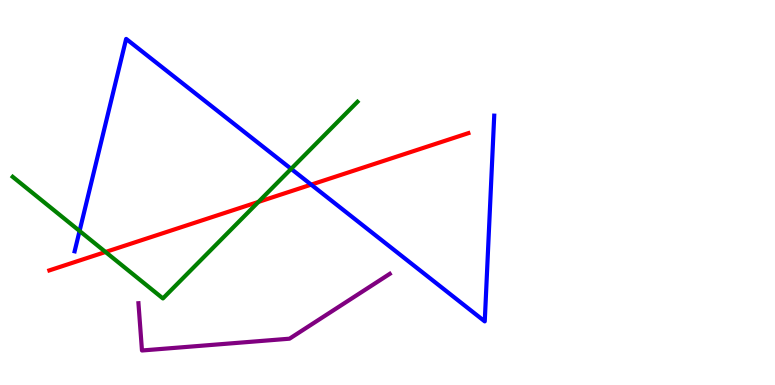[{'lines': ['blue', 'red'], 'intersections': [{'x': 4.02, 'y': 5.2}]}, {'lines': ['green', 'red'], 'intersections': [{'x': 1.36, 'y': 3.45}, {'x': 3.33, 'y': 4.76}]}, {'lines': ['purple', 'red'], 'intersections': []}, {'lines': ['blue', 'green'], 'intersections': [{'x': 1.03, 'y': 4.0}, {'x': 3.76, 'y': 5.61}]}, {'lines': ['blue', 'purple'], 'intersections': []}, {'lines': ['green', 'purple'], 'intersections': []}]